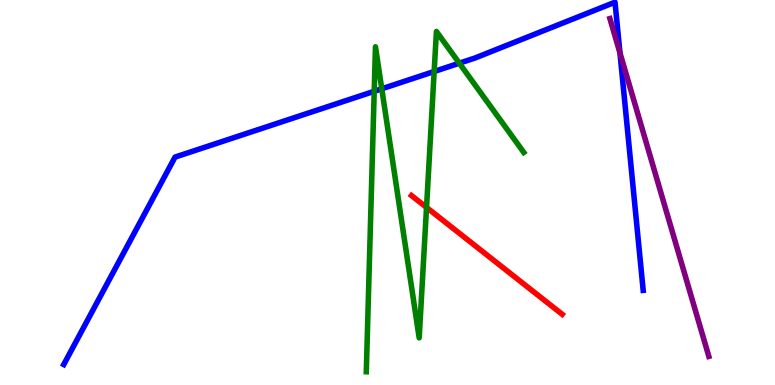[{'lines': ['blue', 'red'], 'intersections': []}, {'lines': ['green', 'red'], 'intersections': [{'x': 5.5, 'y': 4.61}]}, {'lines': ['purple', 'red'], 'intersections': []}, {'lines': ['blue', 'green'], 'intersections': [{'x': 4.83, 'y': 7.63}, {'x': 4.93, 'y': 7.69}, {'x': 5.6, 'y': 8.14}, {'x': 5.93, 'y': 8.36}]}, {'lines': ['blue', 'purple'], 'intersections': [{'x': 8.0, 'y': 8.62}]}, {'lines': ['green', 'purple'], 'intersections': []}]